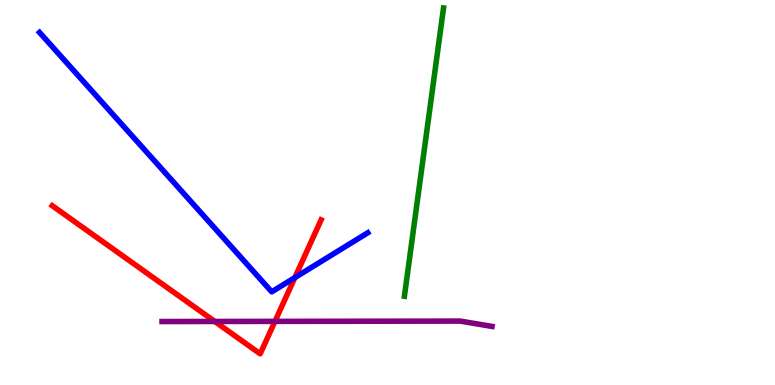[{'lines': ['blue', 'red'], 'intersections': [{'x': 3.8, 'y': 2.79}]}, {'lines': ['green', 'red'], 'intersections': []}, {'lines': ['purple', 'red'], 'intersections': [{'x': 2.77, 'y': 1.65}, {'x': 3.55, 'y': 1.65}]}, {'lines': ['blue', 'green'], 'intersections': []}, {'lines': ['blue', 'purple'], 'intersections': []}, {'lines': ['green', 'purple'], 'intersections': []}]